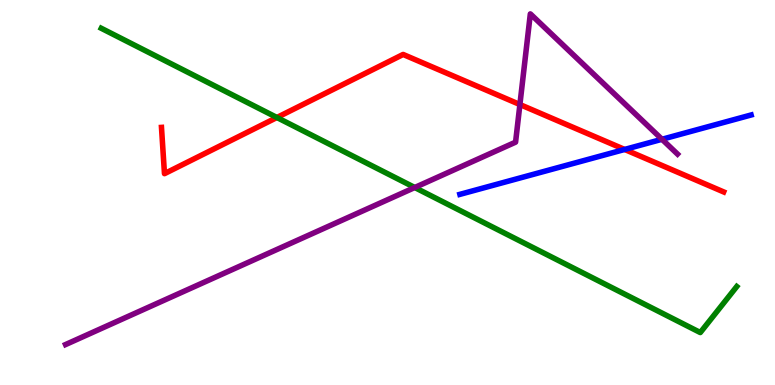[{'lines': ['blue', 'red'], 'intersections': [{'x': 8.06, 'y': 6.12}]}, {'lines': ['green', 'red'], 'intersections': [{'x': 3.57, 'y': 6.95}]}, {'lines': ['purple', 'red'], 'intersections': [{'x': 6.71, 'y': 7.28}]}, {'lines': ['blue', 'green'], 'intersections': []}, {'lines': ['blue', 'purple'], 'intersections': [{'x': 8.54, 'y': 6.38}]}, {'lines': ['green', 'purple'], 'intersections': [{'x': 5.35, 'y': 5.13}]}]